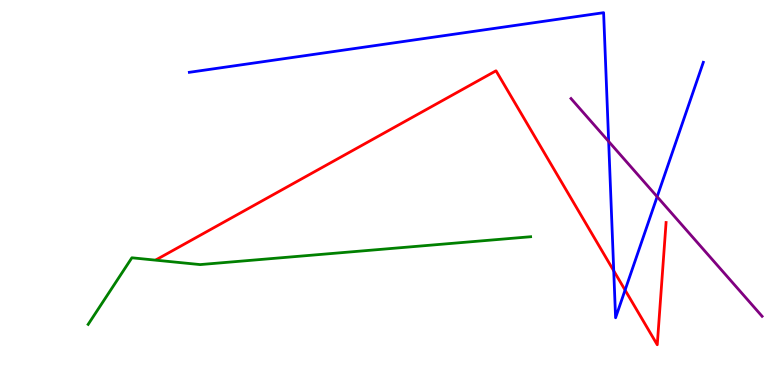[{'lines': ['blue', 'red'], 'intersections': [{'x': 7.92, 'y': 2.97}, {'x': 8.07, 'y': 2.47}]}, {'lines': ['green', 'red'], 'intersections': []}, {'lines': ['purple', 'red'], 'intersections': []}, {'lines': ['blue', 'green'], 'intersections': []}, {'lines': ['blue', 'purple'], 'intersections': [{'x': 7.85, 'y': 6.33}, {'x': 8.48, 'y': 4.89}]}, {'lines': ['green', 'purple'], 'intersections': []}]